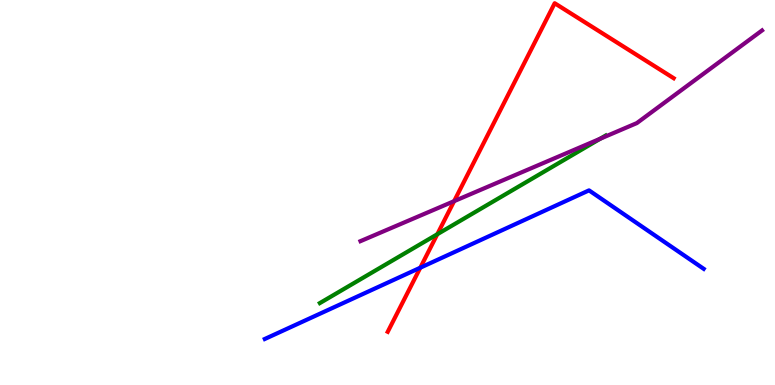[{'lines': ['blue', 'red'], 'intersections': [{'x': 5.42, 'y': 3.05}]}, {'lines': ['green', 'red'], 'intersections': [{'x': 5.64, 'y': 3.92}]}, {'lines': ['purple', 'red'], 'intersections': [{'x': 5.86, 'y': 4.78}]}, {'lines': ['blue', 'green'], 'intersections': []}, {'lines': ['blue', 'purple'], 'intersections': []}, {'lines': ['green', 'purple'], 'intersections': [{'x': 7.75, 'y': 6.4}]}]